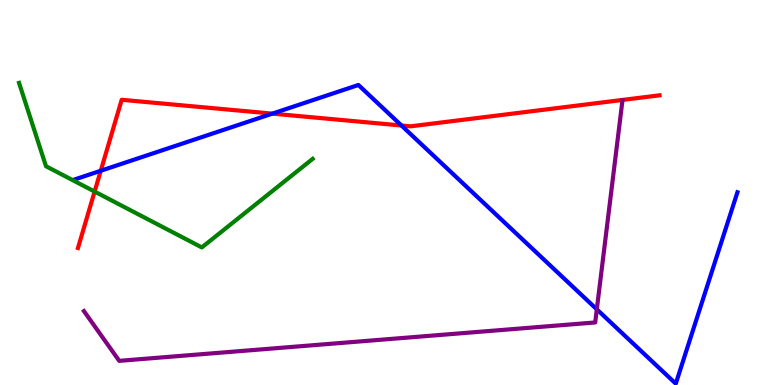[{'lines': ['blue', 'red'], 'intersections': [{'x': 1.3, 'y': 5.56}, {'x': 3.51, 'y': 7.05}, {'x': 5.18, 'y': 6.74}]}, {'lines': ['green', 'red'], 'intersections': [{'x': 1.22, 'y': 5.02}]}, {'lines': ['purple', 'red'], 'intersections': []}, {'lines': ['blue', 'green'], 'intersections': []}, {'lines': ['blue', 'purple'], 'intersections': [{'x': 7.7, 'y': 1.97}]}, {'lines': ['green', 'purple'], 'intersections': []}]